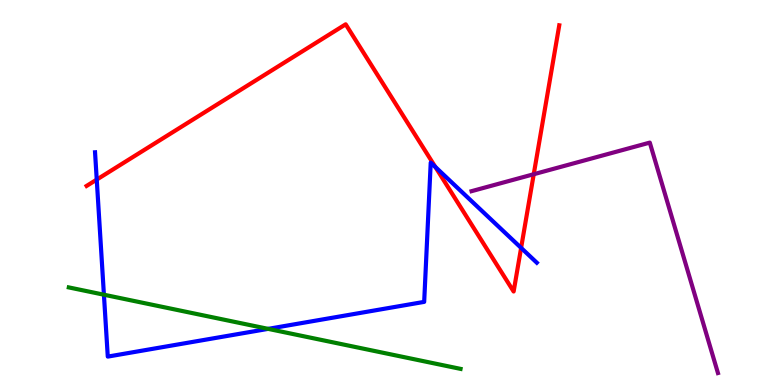[{'lines': ['blue', 'red'], 'intersections': [{'x': 1.25, 'y': 5.34}, {'x': 5.62, 'y': 5.66}, {'x': 6.72, 'y': 3.56}]}, {'lines': ['green', 'red'], 'intersections': []}, {'lines': ['purple', 'red'], 'intersections': [{'x': 6.89, 'y': 5.47}]}, {'lines': ['blue', 'green'], 'intersections': [{'x': 1.34, 'y': 2.35}, {'x': 3.46, 'y': 1.46}]}, {'lines': ['blue', 'purple'], 'intersections': []}, {'lines': ['green', 'purple'], 'intersections': []}]